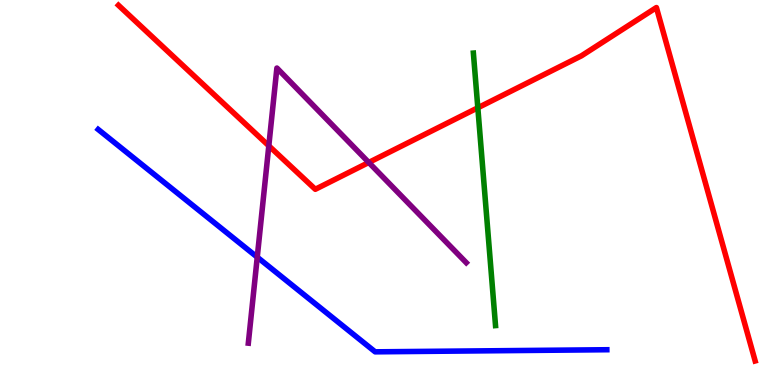[{'lines': ['blue', 'red'], 'intersections': []}, {'lines': ['green', 'red'], 'intersections': [{'x': 6.17, 'y': 7.2}]}, {'lines': ['purple', 'red'], 'intersections': [{'x': 3.47, 'y': 6.21}, {'x': 4.76, 'y': 5.78}]}, {'lines': ['blue', 'green'], 'intersections': []}, {'lines': ['blue', 'purple'], 'intersections': [{'x': 3.32, 'y': 3.32}]}, {'lines': ['green', 'purple'], 'intersections': []}]